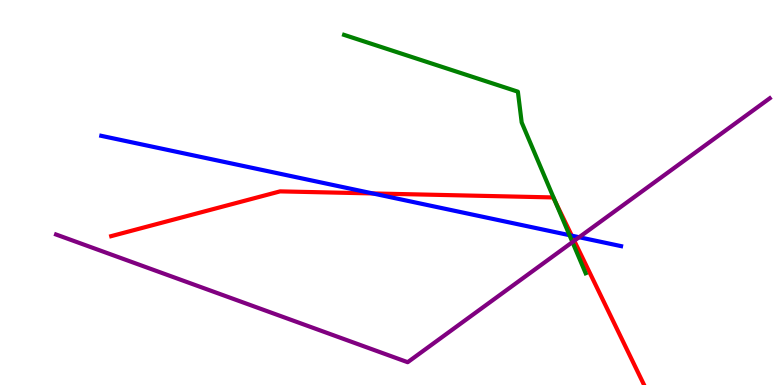[{'lines': ['blue', 'red'], 'intersections': [{'x': 4.81, 'y': 4.98}, {'x': 7.38, 'y': 3.88}]}, {'lines': ['green', 'red'], 'intersections': [{'x': 7.16, 'y': 4.77}]}, {'lines': ['purple', 'red'], 'intersections': [{'x': 7.41, 'y': 3.75}]}, {'lines': ['blue', 'green'], 'intersections': [{'x': 7.35, 'y': 3.89}]}, {'lines': ['blue', 'purple'], 'intersections': [{'x': 7.47, 'y': 3.84}]}, {'lines': ['green', 'purple'], 'intersections': [{'x': 7.39, 'y': 3.71}]}]